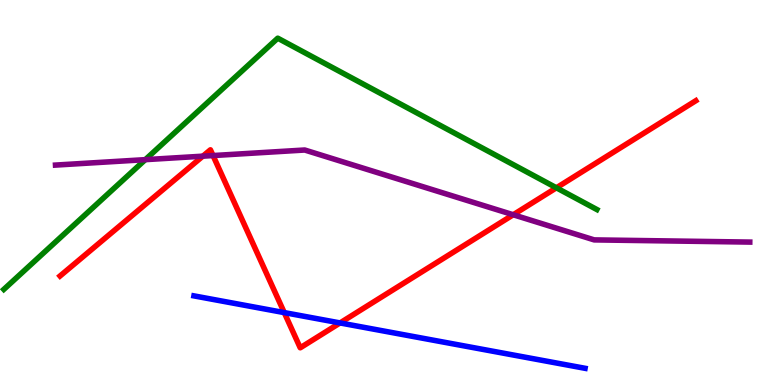[{'lines': ['blue', 'red'], 'intersections': [{'x': 3.67, 'y': 1.88}, {'x': 4.39, 'y': 1.61}]}, {'lines': ['green', 'red'], 'intersections': [{'x': 7.18, 'y': 5.12}]}, {'lines': ['purple', 'red'], 'intersections': [{'x': 2.62, 'y': 5.94}, {'x': 2.75, 'y': 5.96}, {'x': 6.62, 'y': 4.42}]}, {'lines': ['blue', 'green'], 'intersections': []}, {'lines': ['blue', 'purple'], 'intersections': []}, {'lines': ['green', 'purple'], 'intersections': [{'x': 1.87, 'y': 5.85}]}]